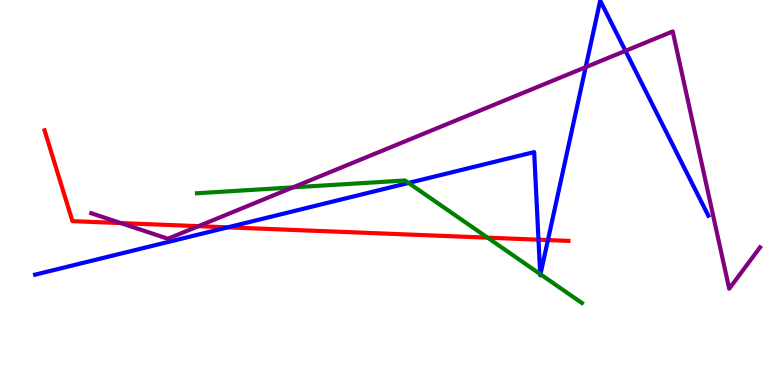[{'lines': ['blue', 'red'], 'intersections': [{'x': 2.94, 'y': 4.1}, {'x': 6.95, 'y': 3.77}, {'x': 7.07, 'y': 3.76}]}, {'lines': ['green', 'red'], 'intersections': [{'x': 6.29, 'y': 3.83}]}, {'lines': ['purple', 'red'], 'intersections': [{'x': 1.56, 'y': 4.21}, {'x': 2.56, 'y': 4.13}]}, {'lines': ['blue', 'green'], 'intersections': [{'x': 5.27, 'y': 5.25}, {'x': 6.97, 'y': 2.88}, {'x': 6.97, 'y': 2.88}]}, {'lines': ['blue', 'purple'], 'intersections': [{'x': 7.56, 'y': 8.26}, {'x': 8.07, 'y': 8.68}]}, {'lines': ['green', 'purple'], 'intersections': [{'x': 3.78, 'y': 5.13}]}]